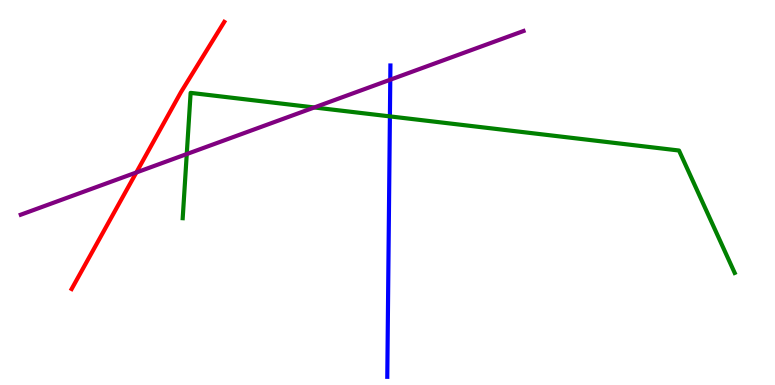[{'lines': ['blue', 'red'], 'intersections': []}, {'lines': ['green', 'red'], 'intersections': []}, {'lines': ['purple', 'red'], 'intersections': [{'x': 1.76, 'y': 5.52}]}, {'lines': ['blue', 'green'], 'intersections': [{'x': 5.03, 'y': 6.98}]}, {'lines': ['blue', 'purple'], 'intersections': [{'x': 5.04, 'y': 7.93}]}, {'lines': ['green', 'purple'], 'intersections': [{'x': 2.41, 'y': 6.0}, {'x': 4.06, 'y': 7.21}]}]